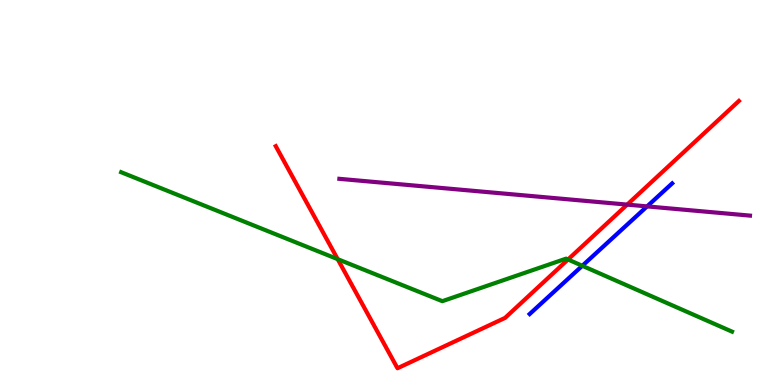[{'lines': ['blue', 'red'], 'intersections': []}, {'lines': ['green', 'red'], 'intersections': [{'x': 4.36, 'y': 3.27}, {'x': 7.33, 'y': 3.26}]}, {'lines': ['purple', 'red'], 'intersections': [{'x': 8.09, 'y': 4.69}]}, {'lines': ['blue', 'green'], 'intersections': [{'x': 7.51, 'y': 3.1}]}, {'lines': ['blue', 'purple'], 'intersections': [{'x': 8.35, 'y': 4.64}]}, {'lines': ['green', 'purple'], 'intersections': []}]